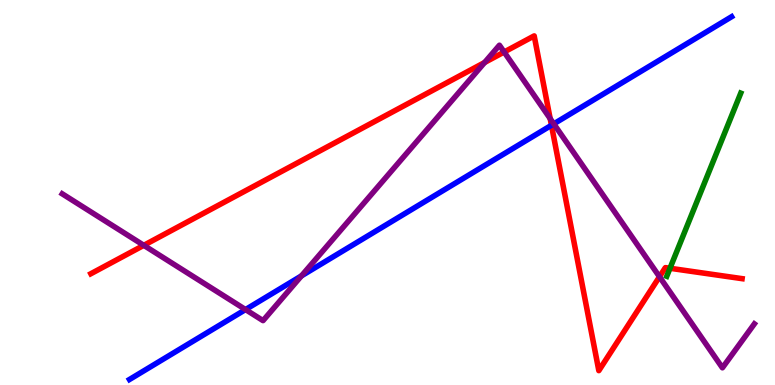[{'lines': ['blue', 'red'], 'intersections': [{'x': 7.12, 'y': 6.75}]}, {'lines': ['green', 'red'], 'intersections': [{'x': 8.64, 'y': 3.03}]}, {'lines': ['purple', 'red'], 'intersections': [{'x': 1.86, 'y': 3.63}, {'x': 6.25, 'y': 8.38}, {'x': 6.51, 'y': 8.65}, {'x': 7.1, 'y': 6.92}, {'x': 8.51, 'y': 2.81}]}, {'lines': ['blue', 'green'], 'intersections': []}, {'lines': ['blue', 'purple'], 'intersections': [{'x': 3.17, 'y': 1.96}, {'x': 3.89, 'y': 2.83}, {'x': 7.15, 'y': 6.78}]}, {'lines': ['green', 'purple'], 'intersections': []}]